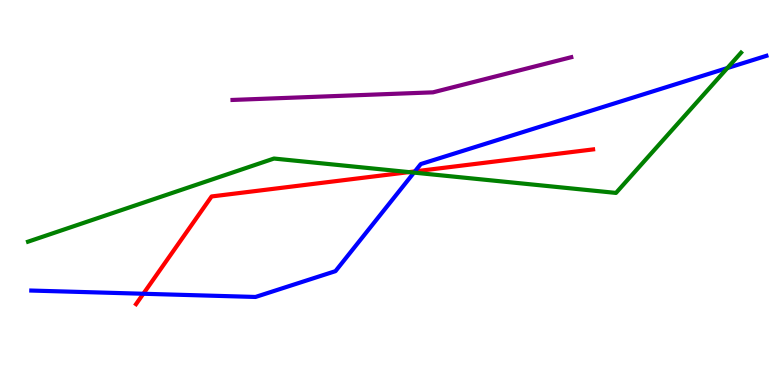[{'lines': ['blue', 'red'], 'intersections': [{'x': 1.85, 'y': 2.37}, {'x': 5.35, 'y': 5.55}]}, {'lines': ['green', 'red'], 'intersections': [{'x': 5.28, 'y': 5.53}]}, {'lines': ['purple', 'red'], 'intersections': []}, {'lines': ['blue', 'green'], 'intersections': [{'x': 5.34, 'y': 5.52}, {'x': 9.39, 'y': 8.23}]}, {'lines': ['blue', 'purple'], 'intersections': []}, {'lines': ['green', 'purple'], 'intersections': []}]